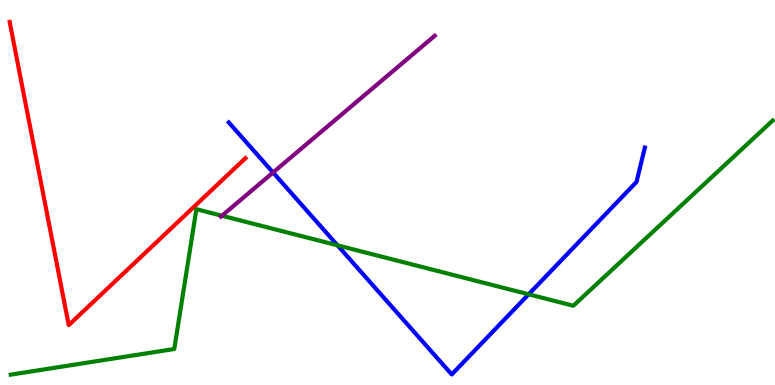[{'lines': ['blue', 'red'], 'intersections': []}, {'lines': ['green', 'red'], 'intersections': []}, {'lines': ['purple', 'red'], 'intersections': []}, {'lines': ['blue', 'green'], 'intersections': [{'x': 4.36, 'y': 3.63}, {'x': 6.82, 'y': 2.36}]}, {'lines': ['blue', 'purple'], 'intersections': [{'x': 3.52, 'y': 5.52}]}, {'lines': ['green', 'purple'], 'intersections': [{'x': 2.86, 'y': 4.4}]}]